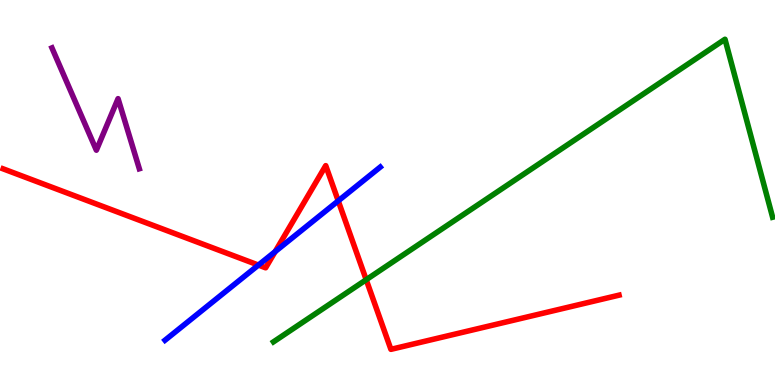[{'lines': ['blue', 'red'], 'intersections': [{'x': 3.33, 'y': 3.11}, {'x': 3.55, 'y': 3.46}, {'x': 4.36, 'y': 4.78}]}, {'lines': ['green', 'red'], 'intersections': [{'x': 4.73, 'y': 2.73}]}, {'lines': ['purple', 'red'], 'intersections': []}, {'lines': ['blue', 'green'], 'intersections': []}, {'lines': ['blue', 'purple'], 'intersections': []}, {'lines': ['green', 'purple'], 'intersections': []}]